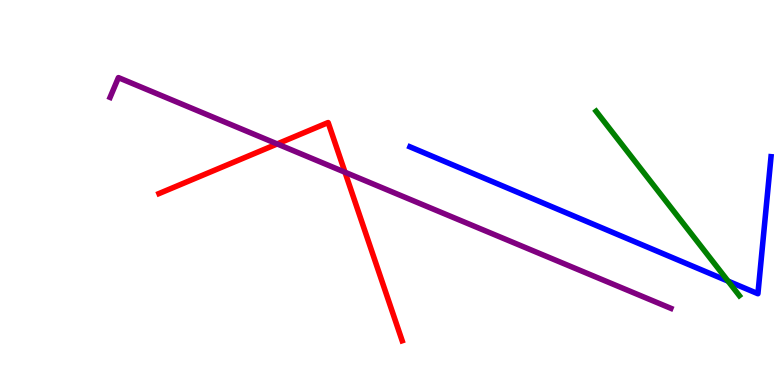[{'lines': ['blue', 'red'], 'intersections': []}, {'lines': ['green', 'red'], 'intersections': []}, {'lines': ['purple', 'red'], 'intersections': [{'x': 3.58, 'y': 6.26}, {'x': 4.45, 'y': 5.53}]}, {'lines': ['blue', 'green'], 'intersections': [{'x': 9.39, 'y': 2.7}]}, {'lines': ['blue', 'purple'], 'intersections': []}, {'lines': ['green', 'purple'], 'intersections': []}]